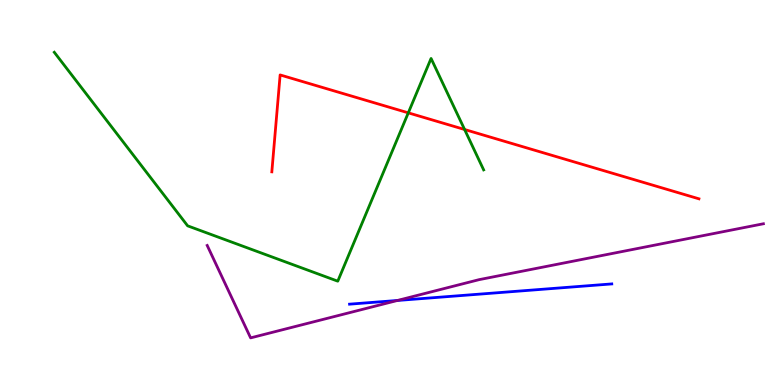[{'lines': ['blue', 'red'], 'intersections': []}, {'lines': ['green', 'red'], 'intersections': [{'x': 5.27, 'y': 7.07}, {'x': 5.99, 'y': 6.64}]}, {'lines': ['purple', 'red'], 'intersections': []}, {'lines': ['blue', 'green'], 'intersections': []}, {'lines': ['blue', 'purple'], 'intersections': [{'x': 5.13, 'y': 2.2}]}, {'lines': ['green', 'purple'], 'intersections': []}]